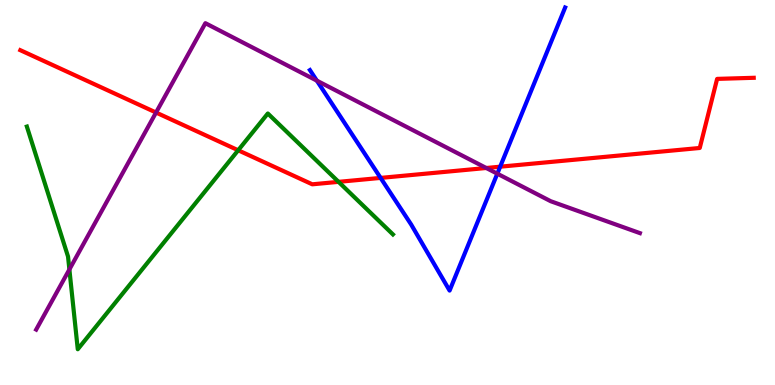[{'lines': ['blue', 'red'], 'intersections': [{'x': 4.91, 'y': 5.38}, {'x': 6.45, 'y': 5.67}]}, {'lines': ['green', 'red'], 'intersections': [{'x': 3.07, 'y': 6.1}, {'x': 4.37, 'y': 5.28}]}, {'lines': ['purple', 'red'], 'intersections': [{'x': 2.01, 'y': 7.08}, {'x': 6.27, 'y': 5.64}]}, {'lines': ['blue', 'green'], 'intersections': []}, {'lines': ['blue', 'purple'], 'intersections': [{'x': 4.09, 'y': 7.91}, {'x': 6.42, 'y': 5.49}]}, {'lines': ['green', 'purple'], 'intersections': [{'x': 0.895, 'y': 3.0}]}]